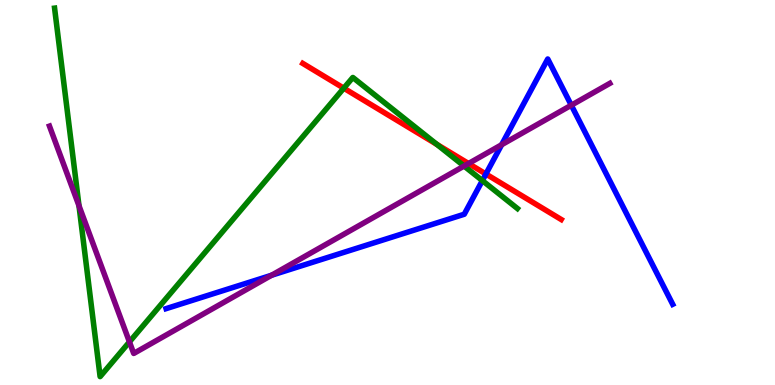[{'lines': ['blue', 'red'], 'intersections': [{'x': 6.27, 'y': 5.48}]}, {'lines': ['green', 'red'], 'intersections': [{'x': 4.44, 'y': 7.71}, {'x': 5.64, 'y': 6.25}]}, {'lines': ['purple', 'red'], 'intersections': [{'x': 6.05, 'y': 5.75}]}, {'lines': ['blue', 'green'], 'intersections': [{'x': 6.22, 'y': 5.31}]}, {'lines': ['blue', 'purple'], 'intersections': [{'x': 3.5, 'y': 2.85}, {'x': 6.47, 'y': 6.24}, {'x': 7.37, 'y': 7.27}]}, {'lines': ['green', 'purple'], 'intersections': [{'x': 1.02, 'y': 4.65}, {'x': 1.67, 'y': 1.12}, {'x': 5.99, 'y': 5.69}]}]